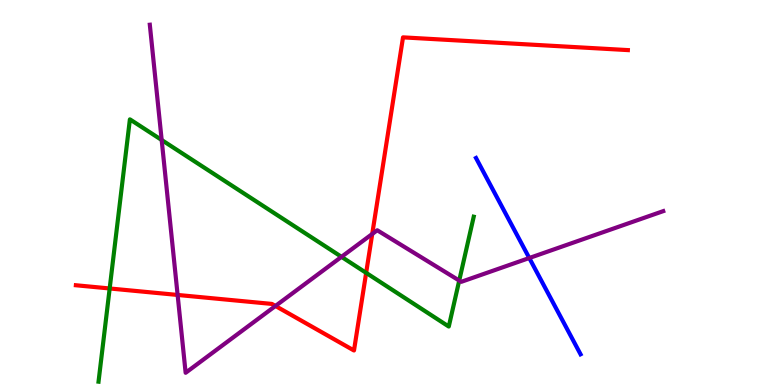[{'lines': ['blue', 'red'], 'intersections': []}, {'lines': ['green', 'red'], 'intersections': [{'x': 1.42, 'y': 2.51}, {'x': 4.72, 'y': 2.91}]}, {'lines': ['purple', 'red'], 'intersections': [{'x': 2.29, 'y': 2.34}, {'x': 3.55, 'y': 2.05}, {'x': 4.8, 'y': 3.92}]}, {'lines': ['blue', 'green'], 'intersections': []}, {'lines': ['blue', 'purple'], 'intersections': [{'x': 6.83, 'y': 3.3}]}, {'lines': ['green', 'purple'], 'intersections': [{'x': 2.09, 'y': 6.36}, {'x': 4.41, 'y': 3.33}, {'x': 5.93, 'y': 2.71}]}]